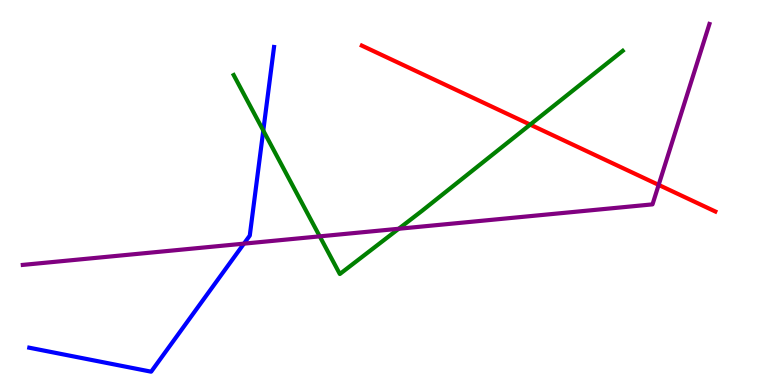[{'lines': ['blue', 'red'], 'intersections': []}, {'lines': ['green', 'red'], 'intersections': [{'x': 6.84, 'y': 6.76}]}, {'lines': ['purple', 'red'], 'intersections': [{'x': 8.5, 'y': 5.2}]}, {'lines': ['blue', 'green'], 'intersections': [{'x': 3.4, 'y': 6.61}]}, {'lines': ['blue', 'purple'], 'intersections': [{'x': 3.15, 'y': 3.67}]}, {'lines': ['green', 'purple'], 'intersections': [{'x': 4.13, 'y': 3.86}, {'x': 5.14, 'y': 4.06}]}]